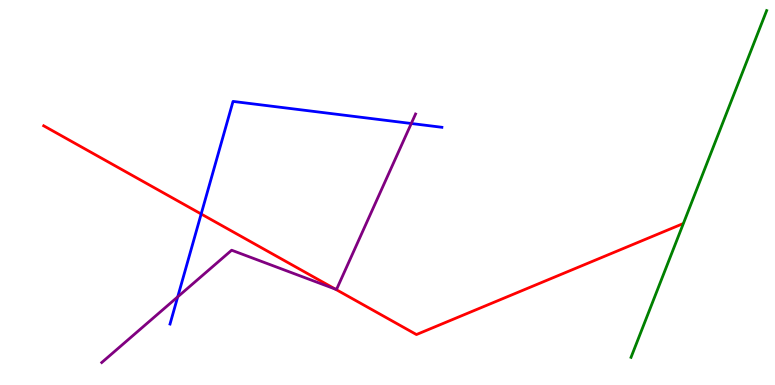[{'lines': ['blue', 'red'], 'intersections': [{'x': 2.6, 'y': 4.44}]}, {'lines': ['green', 'red'], 'intersections': []}, {'lines': ['purple', 'red'], 'intersections': [{'x': 4.32, 'y': 2.49}]}, {'lines': ['blue', 'green'], 'intersections': []}, {'lines': ['blue', 'purple'], 'intersections': [{'x': 2.29, 'y': 2.29}, {'x': 5.31, 'y': 6.79}]}, {'lines': ['green', 'purple'], 'intersections': []}]